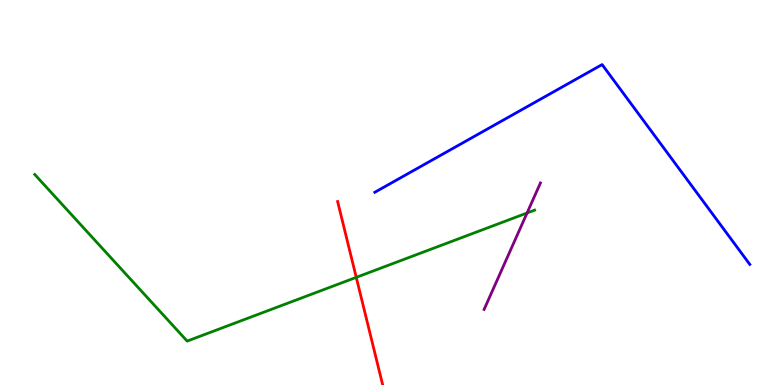[{'lines': ['blue', 'red'], 'intersections': []}, {'lines': ['green', 'red'], 'intersections': [{'x': 4.6, 'y': 2.8}]}, {'lines': ['purple', 'red'], 'intersections': []}, {'lines': ['blue', 'green'], 'intersections': []}, {'lines': ['blue', 'purple'], 'intersections': []}, {'lines': ['green', 'purple'], 'intersections': [{'x': 6.8, 'y': 4.47}]}]